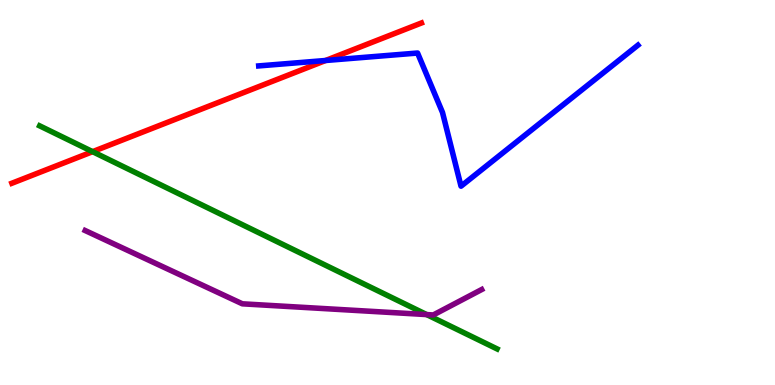[{'lines': ['blue', 'red'], 'intersections': [{'x': 4.2, 'y': 8.43}]}, {'lines': ['green', 'red'], 'intersections': [{'x': 1.19, 'y': 6.06}]}, {'lines': ['purple', 'red'], 'intersections': []}, {'lines': ['blue', 'green'], 'intersections': []}, {'lines': ['blue', 'purple'], 'intersections': []}, {'lines': ['green', 'purple'], 'intersections': [{'x': 5.51, 'y': 1.83}]}]